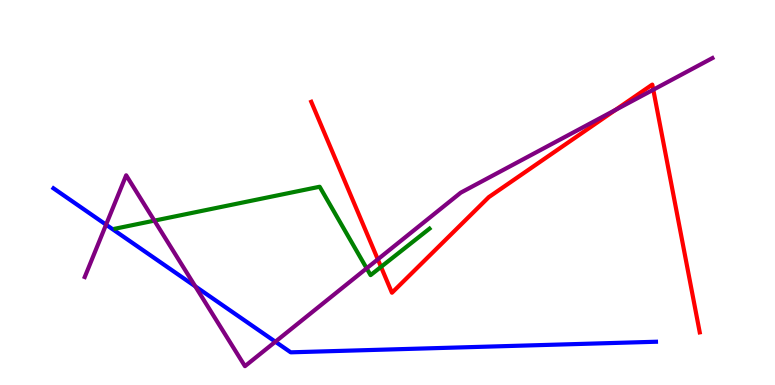[{'lines': ['blue', 'red'], 'intersections': []}, {'lines': ['green', 'red'], 'intersections': [{'x': 4.92, 'y': 3.07}]}, {'lines': ['purple', 'red'], 'intersections': [{'x': 4.88, 'y': 3.26}, {'x': 7.94, 'y': 7.14}, {'x': 8.43, 'y': 7.67}]}, {'lines': ['blue', 'green'], 'intersections': []}, {'lines': ['blue', 'purple'], 'intersections': [{'x': 1.37, 'y': 4.16}, {'x': 2.52, 'y': 2.56}, {'x': 3.55, 'y': 1.12}]}, {'lines': ['green', 'purple'], 'intersections': [{'x': 1.99, 'y': 4.27}, {'x': 4.73, 'y': 3.03}]}]